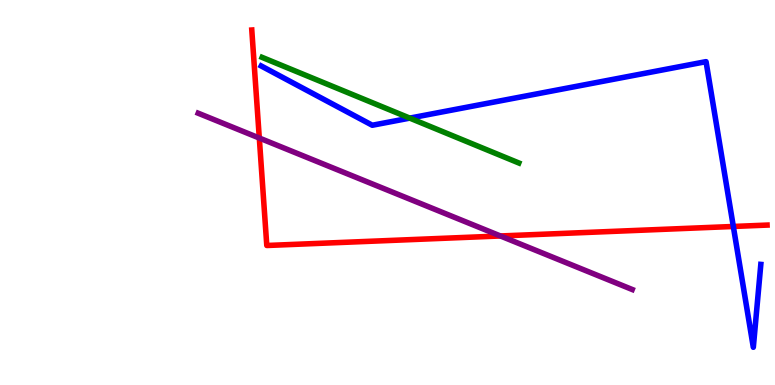[{'lines': ['blue', 'red'], 'intersections': [{'x': 9.46, 'y': 4.12}]}, {'lines': ['green', 'red'], 'intersections': []}, {'lines': ['purple', 'red'], 'intersections': [{'x': 3.35, 'y': 6.41}, {'x': 6.46, 'y': 3.87}]}, {'lines': ['blue', 'green'], 'intersections': [{'x': 5.29, 'y': 6.93}]}, {'lines': ['blue', 'purple'], 'intersections': []}, {'lines': ['green', 'purple'], 'intersections': []}]